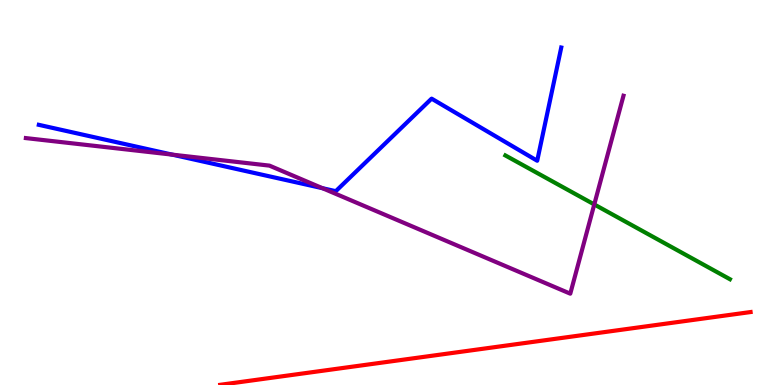[{'lines': ['blue', 'red'], 'intersections': []}, {'lines': ['green', 'red'], 'intersections': []}, {'lines': ['purple', 'red'], 'intersections': []}, {'lines': ['blue', 'green'], 'intersections': []}, {'lines': ['blue', 'purple'], 'intersections': [{'x': 2.22, 'y': 5.98}, {'x': 4.16, 'y': 5.11}]}, {'lines': ['green', 'purple'], 'intersections': [{'x': 7.67, 'y': 4.69}]}]